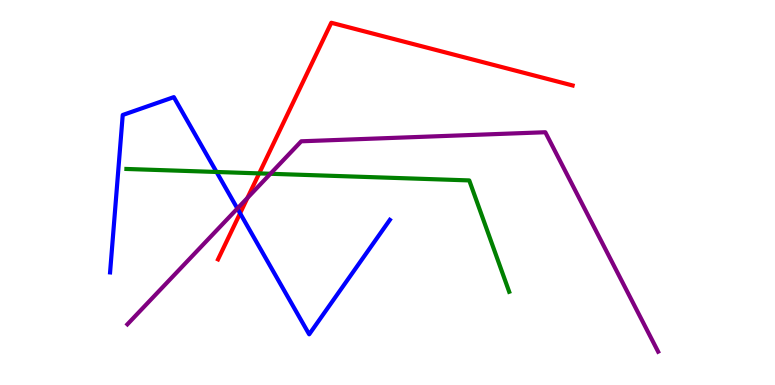[{'lines': ['blue', 'red'], 'intersections': [{'x': 3.1, 'y': 4.46}]}, {'lines': ['green', 'red'], 'intersections': [{'x': 3.34, 'y': 5.5}]}, {'lines': ['purple', 'red'], 'intersections': [{'x': 3.19, 'y': 4.86}]}, {'lines': ['blue', 'green'], 'intersections': [{'x': 2.79, 'y': 5.53}]}, {'lines': ['blue', 'purple'], 'intersections': [{'x': 3.06, 'y': 4.58}]}, {'lines': ['green', 'purple'], 'intersections': [{'x': 3.49, 'y': 5.49}]}]